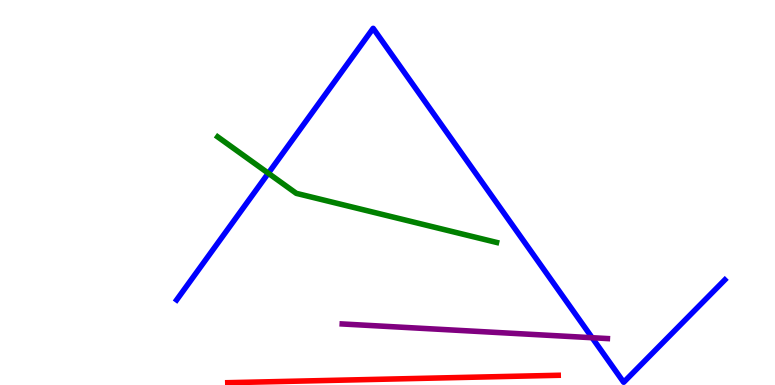[{'lines': ['blue', 'red'], 'intersections': []}, {'lines': ['green', 'red'], 'intersections': []}, {'lines': ['purple', 'red'], 'intersections': []}, {'lines': ['blue', 'green'], 'intersections': [{'x': 3.46, 'y': 5.5}]}, {'lines': ['blue', 'purple'], 'intersections': [{'x': 7.64, 'y': 1.23}]}, {'lines': ['green', 'purple'], 'intersections': []}]